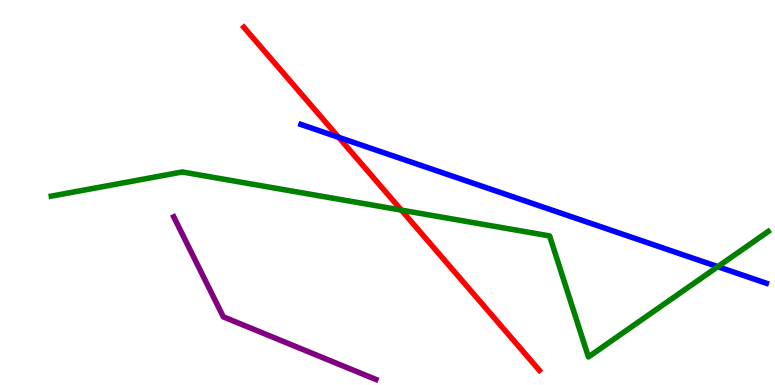[{'lines': ['blue', 'red'], 'intersections': [{'x': 4.37, 'y': 6.43}]}, {'lines': ['green', 'red'], 'intersections': [{'x': 5.18, 'y': 4.54}]}, {'lines': ['purple', 'red'], 'intersections': []}, {'lines': ['blue', 'green'], 'intersections': [{'x': 9.26, 'y': 3.07}]}, {'lines': ['blue', 'purple'], 'intersections': []}, {'lines': ['green', 'purple'], 'intersections': []}]